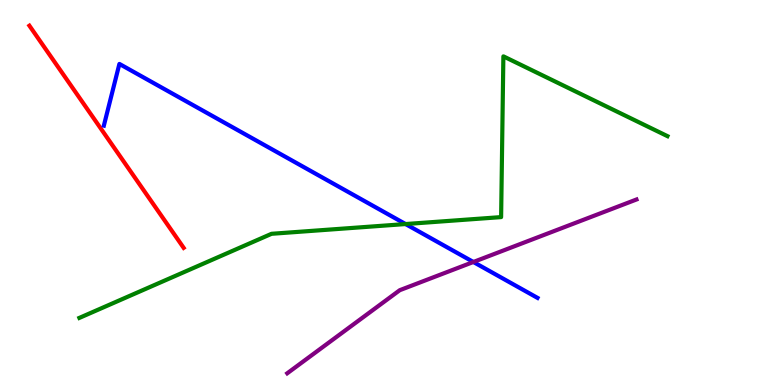[{'lines': ['blue', 'red'], 'intersections': []}, {'lines': ['green', 'red'], 'intersections': []}, {'lines': ['purple', 'red'], 'intersections': []}, {'lines': ['blue', 'green'], 'intersections': [{'x': 5.23, 'y': 4.18}]}, {'lines': ['blue', 'purple'], 'intersections': [{'x': 6.11, 'y': 3.2}]}, {'lines': ['green', 'purple'], 'intersections': []}]